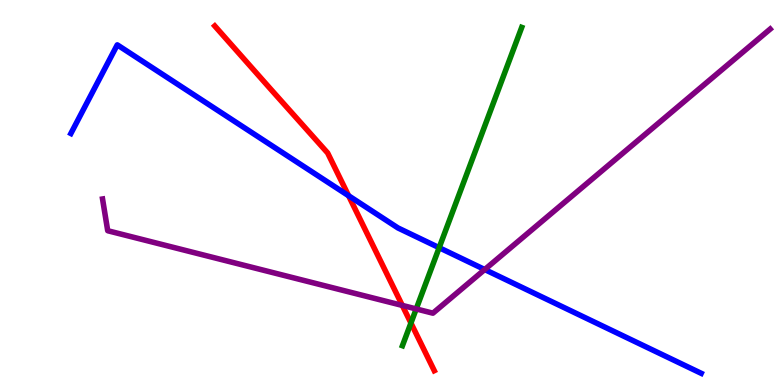[{'lines': ['blue', 'red'], 'intersections': [{'x': 4.5, 'y': 4.92}]}, {'lines': ['green', 'red'], 'intersections': [{'x': 5.3, 'y': 1.61}]}, {'lines': ['purple', 'red'], 'intersections': [{'x': 5.19, 'y': 2.07}]}, {'lines': ['blue', 'green'], 'intersections': [{'x': 5.67, 'y': 3.57}]}, {'lines': ['blue', 'purple'], 'intersections': [{'x': 6.25, 'y': 3.0}]}, {'lines': ['green', 'purple'], 'intersections': [{'x': 5.37, 'y': 1.98}]}]